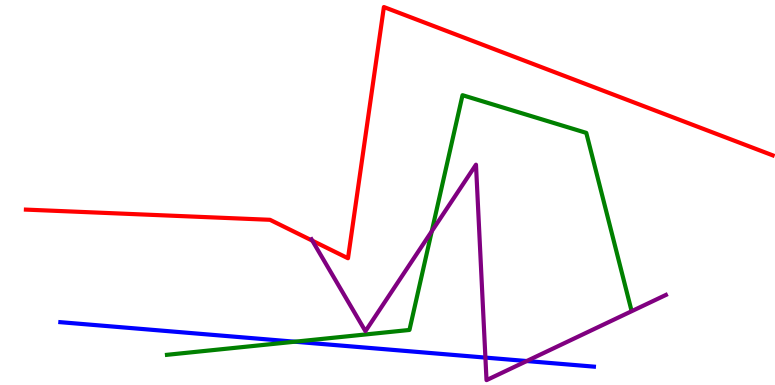[{'lines': ['blue', 'red'], 'intersections': []}, {'lines': ['green', 'red'], 'intersections': []}, {'lines': ['purple', 'red'], 'intersections': [{'x': 4.03, 'y': 3.75}]}, {'lines': ['blue', 'green'], 'intersections': [{'x': 3.8, 'y': 1.12}]}, {'lines': ['blue', 'purple'], 'intersections': [{'x': 6.26, 'y': 0.712}, {'x': 6.8, 'y': 0.622}]}, {'lines': ['green', 'purple'], 'intersections': [{'x': 5.57, 'y': 3.99}]}]